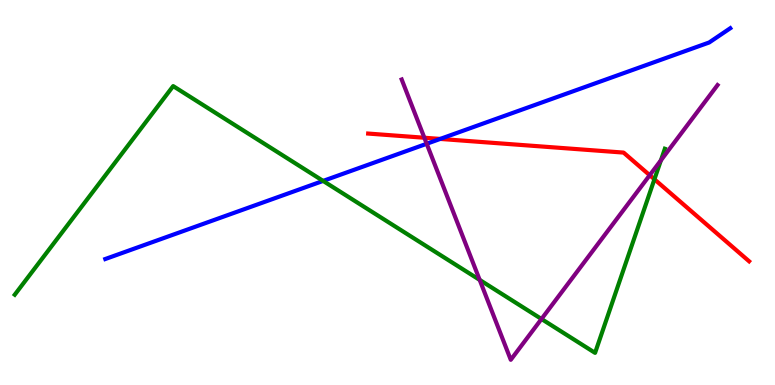[{'lines': ['blue', 'red'], 'intersections': [{'x': 5.68, 'y': 6.39}]}, {'lines': ['green', 'red'], 'intersections': [{'x': 8.44, 'y': 5.34}]}, {'lines': ['purple', 'red'], 'intersections': [{'x': 5.48, 'y': 6.42}, {'x': 8.38, 'y': 5.45}]}, {'lines': ['blue', 'green'], 'intersections': [{'x': 4.17, 'y': 5.3}]}, {'lines': ['blue', 'purple'], 'intersections': [{'x': 5.51, 'y': 6.27}]}, {'lines': ['green', 'purple'], 'intersections': [{'x': 6.19, 'y': 2.73}, {'x': 6.99, 'y': 1.71}, {'x': 8.53, 'y': 5.84}]}]